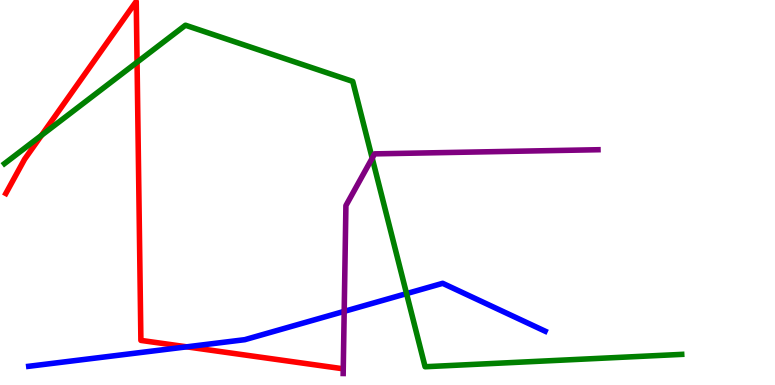[{'lines': ['blue', 'red'], 'intersections': [{'x': 2.41, 'y': 0.991}]}, {'lines': ['green', 'red'], 'intersections': [{'x': 0.536, 'y': 6.49}, {'x': 1.77, 'y': 8.38}]}, {'lines': ['purple', 'red'], 'intersections': []}, {'lines': ['blue', 'green'], 'intersections': [{'x': 5.25, 'y': 2.37}]}, {'lines': ['blue', 'purple'], 'intersections': [{'x': 4.44, 'y': 1.91}]}, {'lines': ['green', 'purple'], 'intersections': [{'x': 4.8, 'y': 5.89}]}]